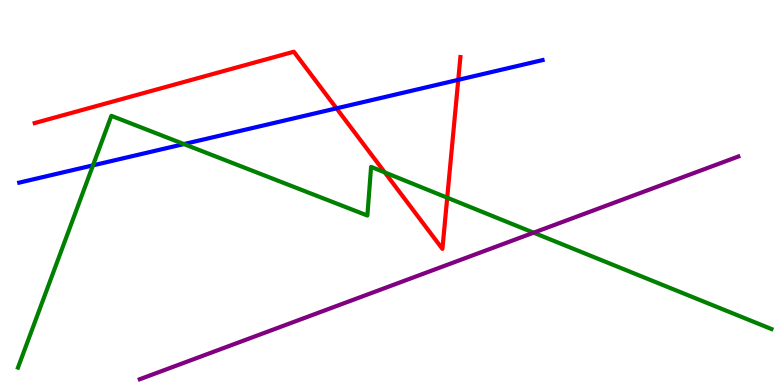[{'lines': ['blue', 'red'], 'intersections': [{'x': 4.34, 'y': 7.19}, {'x': 5.91, 'y': 7.93}]}, {'lines': ['green', 'red'], 'intersections': [{'x': 4.96, 'y': 5.52}, {'x': 5.77, 'y': 4.87}]}, {'lines': ['purple', 'red'], 'intersections': []}, {'lines': ['blue', 'green'], 'intersections': [{'x': 1.2, 'y': 5.7}, {'x': 2.37, 'y': 6.26}]}, {'lines': ['blue', 'purple'], 'intersections': []}, {'lines': ['green', 'purple'], 'intersections': [{'x': 6.89, 'y': 3.96}]}]